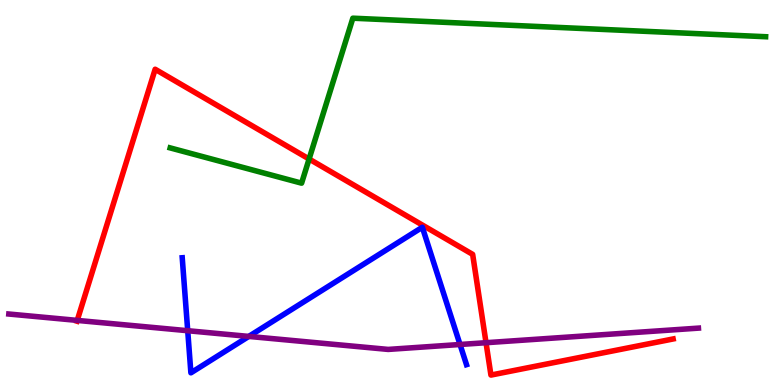[{'lines': ['blue', 'red'], 'intersections': []}, {'lines': ['green', 'red'], 'intersections': [{'x': 3.99, 'y': 5.87}]}, {'lines': ['purple', 'red'], 'intersections': [{'x': 0.997, 'y': 1.68}, {'x': 6.27, 'y': 1.1}]}, {'lines': ['blue', 'green'], 'intersections': []}, {'lines': ['blue', 'purple'], 'intersections': [{'x': 2.42, 'y': 1.41}, {'x': 3.21, 'y': 1.26}, {'x': 5.94, 'y': 1.05}]}, {'lines': ['green', 'purple'], 'intersections': []}]